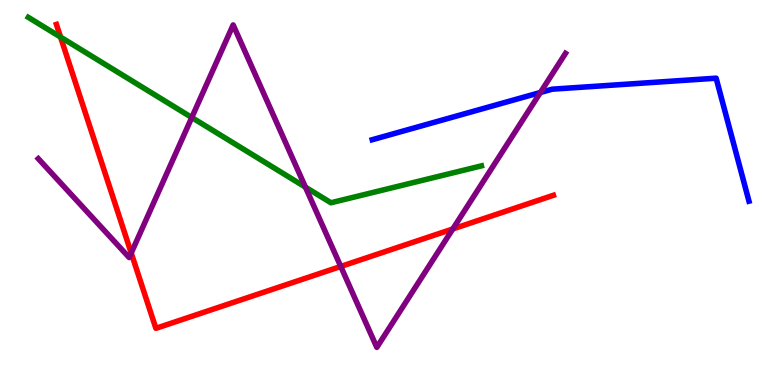[{'lines': ['blue', 'red'], 'intersections': []}, {'lines': ['green', 'red'], 'intersections': [{'x': 0.781, 'y': 9.04}]}, {'lines': ['purple', 'red'], 'intersections': [{'x': 1.69, 'y': 3.43}, {'x': 4.4, 'y': 3.08}, {'x': 5.84, 'y': 4.05}]}, {'lines': ['blue', 'green'], 'intersections': []}, {'lines': ['blue', 'purple'], 'intersections': [{'x': 6.97, 'y': 7.6}]}, {'lines': ['green', 'purple'], 'intersections': [{'x': 2.47, 'y': 6.95}, {'x': 3.94, 'y': 5.14}]}]